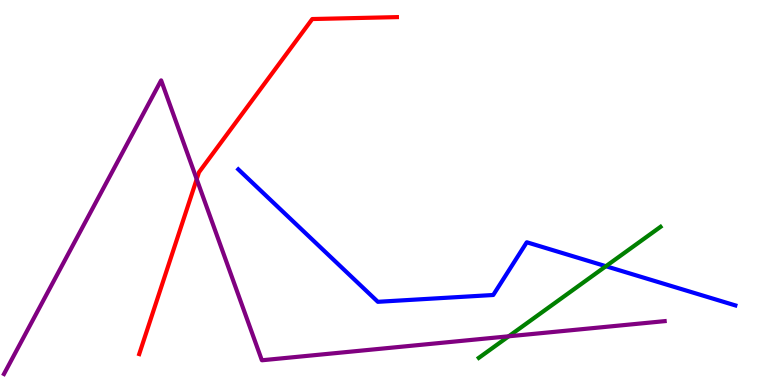[{'lines': ['blue', 'red'], 'intersections': []}, {'lines': ['green', 'red'], 'intersections': []}, {'lines': ['purple', 'red'], 'intersections': [{'x': 2.54, 'y': 5.35}]}, {'lines': ['blue', 'green'], 'intersections': [{'x': 7.82, 'y': 3.09}]}, {'lines': ['blue', 'purple'], 'intersections': []}, {'lines': ['green', 'purple'], 'intersections': [{'x': 6.56, 'y': 1.27}]}]